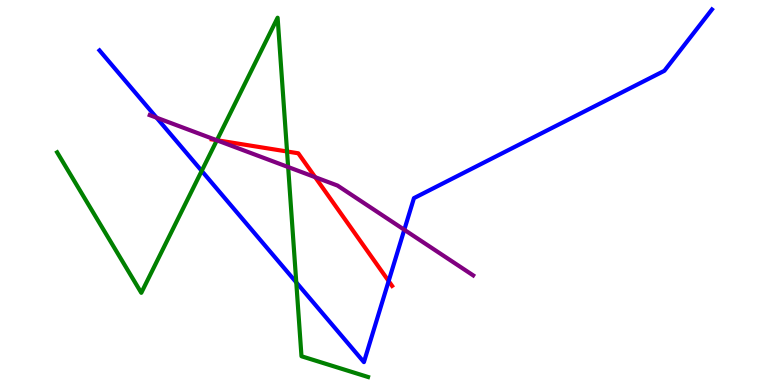[{'lines': ['blue', 'red'], 'intersections': [{'x': 5.01, 'y': 2.7}]}, {'lines': ['green', 'red'], 'intersections': [{'x': 2.8, 'y': 6.36}, {'x': 3.7, 'y': 6.07}]}, {'lines': ['purple', 'red'], 'intersections': [{'x': 2.79, 'y': 6.36}, {'x': 4.07, 'y': 5.4}]}, {'lines': ['blue', 'green'], 'intersections': [{'x': 2.6, 'y': 5.56}, {'x': 3.82, 'y': 2.67}]}, {'lines': ['blue', 'purple'], 'intersections': [{'x': 2.02, 'y': 6.94}, {'x': 5.22, 'y': 4.03}]}, {'lines': ['green', 'purple'], 'intersections': [{'x': 2.8, 'y': 6.36}, {'x': 3.72, 'y': 5.66}]}]